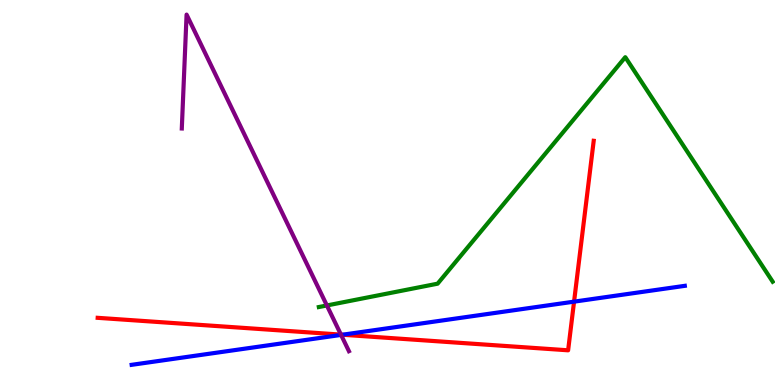[{'lines': ['blue', 'red'], 'intersections': [{'x': 4.42, 'y': 1.31}, {'x': 7.41, 'y': 2.16}]}, {'lines': ['green', 'red'], 'intersections': []}, {'lines': ['purple', 'red'], 'intersections': [{'x': 4.4, 'y': 1.31}]}, {'lines': ['blue', 'green'], 'intersections': []}, {'lines': ['blue', 'purple'], 'intersections': [{'x': 4.4, 'y': 1.3}]}, {'lines': ['green', 'purple'], 'intersections': [{'x': 4.22, 'y': 2.07}]}]